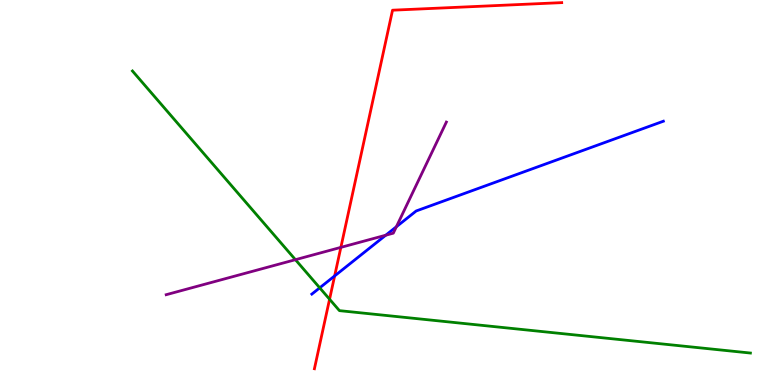[{'lines': ['blue', 'red'], 'intersections': [{'x': 4.32, 'y': 2.83}]}, {'lines': ['green', 'red'], 'intersections': [{'x': 4.25, 'y': 2.23}]}, {'lines': ['purple', 'red'], 'intersections': [{'x': 4.4, 'y': 3.57}]}, {'lines': ['blue', 'green'], 'intersections': [{'x': 4.13, 'y': 2.52}]}, {'lines': ['blue', 'purple'], 'intersections': [{'x': 4.98, 'y': 3.89}, {'x': 5.11, 'y': 4.11}]}, {'lines': ['green', 'purple'], 'intersections': [{'x': 3.81, 'y': 3.25}]}]